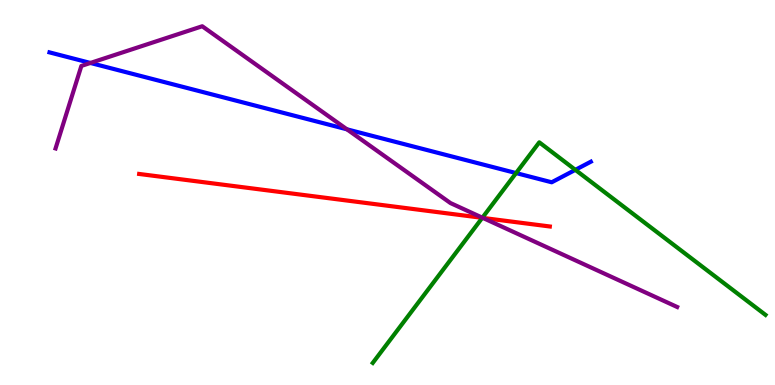[{'lines': ['blue', 'red'], 'intersections': []}, {'lines': ['green', 'red'], 'intersections': [{'x': 6.22, 'y': 4.34}]}, {'lines': ['purple', 'red'], 'intersections': [{'x': 6.23, 'y': 4.34}]}, {'lines': ['blue', 'green'], 'intersections': [{'x': 6.66, 'y': 5.5}, {'x': 7.42, 'y': 5.59}]}, {'lines': ['blue', 'purple'], 'intersections': [{'x': 1.17, 'y': 8.36}, {'x': 4.48, 'y': 6.64}]}, {'lines': ['green', 'purple'], 'intersections': [{'x': 6.22, 'y': 4.35}]}]